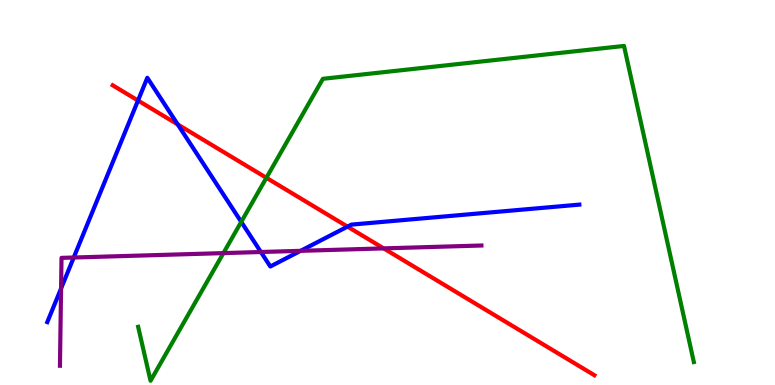[{'lines': ['blue', 'red'], 'intersections': [{'x': 1.78, 'y': 7.39}, {'x': 2.29, 'y': 6.77}, {'x': 4.48, 'y': 4.11}]}, {'lines': ['green', 'red'], 'intersections': [{'x': 3.44, 'y': 5.38}]}, {'lines': ['purple', 'red'], 'intersections': [{'x': 4.95, 'y': 3.55}]}, {'lines': ['blue', 'green'], 'intersections': [{'x': 3.11, 'y': 4.24}]}, {'lines': ['blue', 'purple'], 'intersections': [{'x': 0.788, 'y': 2.51}, {'x': 0.951, 'y': 3.31}, {'x': 3.37, 'y': 3.45}, {'x': 3.88, 'y': 3.48}]}, {'lines': ['green', 'purple'], 'intersections': [{'x': 2.88, 'y': 3.43}]}]